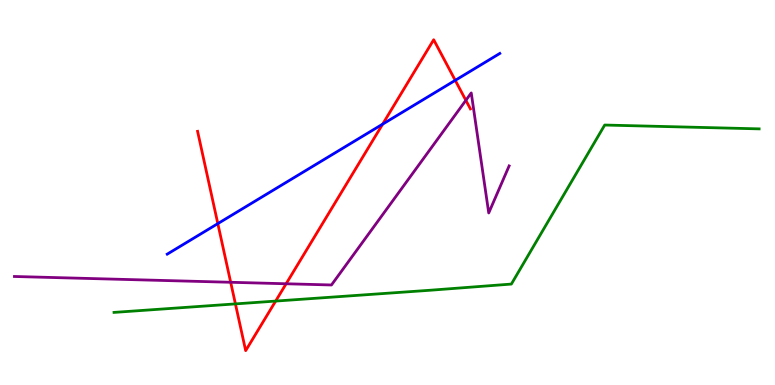[{'lines': ['blue', 'red'], 'intersections': [{'x': 2.81, 'y': 4.19}, {'x': 4.94, 'y': 6.78}, {'x': 5.87, 'y': 7.91}]}, {'lines': ['green', 'red'], 'intersections': [{'x': 3.04, 'y': 2.11}, {'x': 3.56, 'y': 2.18}]}, {'lines': ['purple', 'red'], 'intersections': [{'x': 2.98, 'y': 2.67}, {'x': 3.69, 'y': 2.63}, {'x': 6.01, 'y': 7.39}]}, {'lines': ['blue', 'green'], 'intersections': []}, {'lines': ['blue', 'purple'], 'intersections': []}, {'lines': ['green', 'purple'], 'intersections': []}]